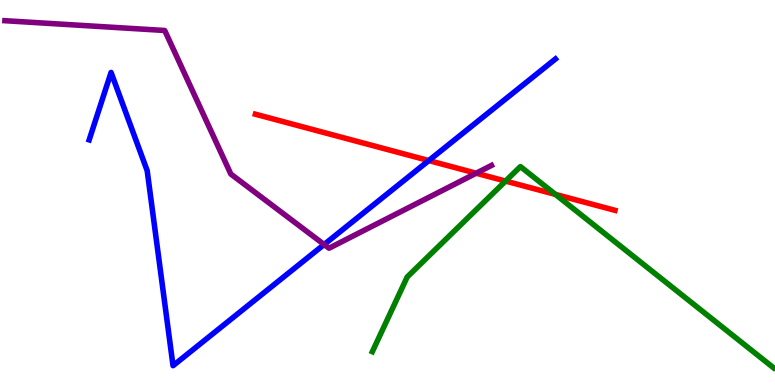[{'lines': ['blue', 'red'], 'intersections': [{'x': 5.53, 'y': 5.83}]}, {'lines': ['green', 'red'], 'intersections': [{'x': 6.52, 'y': 5.3}, {'x': 7.17, 'y': 4.95}]}, {'lines': ['purple', 'red'], 'intersections': [{'x': 6.14, 'y': 5.5}]}, {'lines': ['blue', 'green'], 'intersections': []}, {'lines': ['blue', 'purple'], 'intersections': [{'x': 4.18, 'y': 3.65}]}, {'lines': ['green', 'purple'], 'intersections': []}]